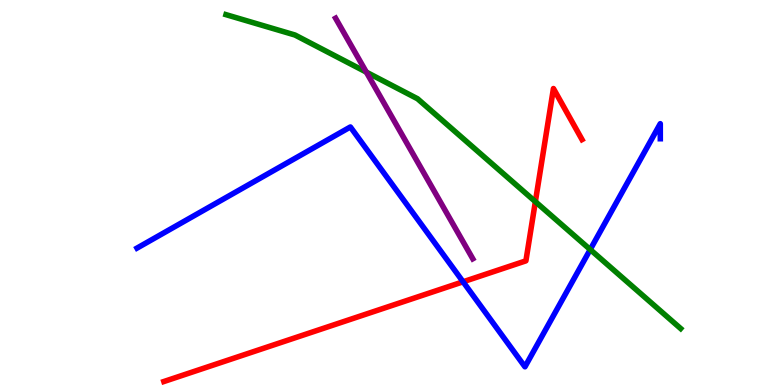[{'lines': ['blue', 'red'], 'intersections': [{'x': 5.98, 'y': 2.68}]}, {'lines': ['green', 'red'], 'intersections': [{'x': 6.91, 'y': 4.76}]}, {'lines': ['purple', 'red'], 'intersections': []}, {'lines': ['blue', 'green'], 'intersections': [{'x': 7.62, 'y': 3.52}]}, {'lines': ['blue', 'purple'], 'intersections': []}, {'lines': ['green', 'purple'], 'intersections': [{'x': 4.73, 'y': 8.13}]}]